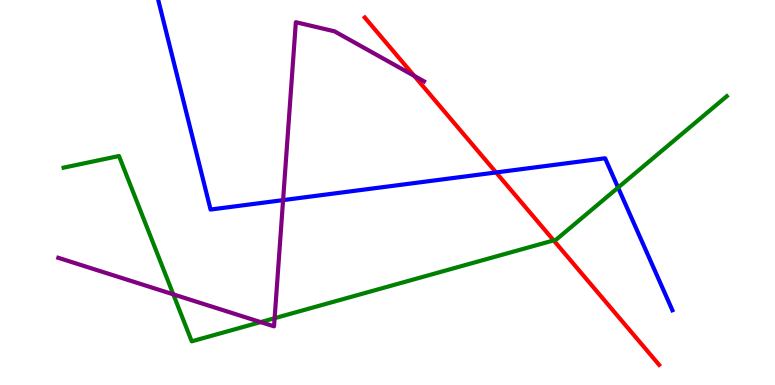[{'lines': ['blue', 'red'], 'intersections': [{'x': 6.4, 'y': 5.52}]}, {'lines': ['green', 'red'], 'intersections': [{'x': 7.14, 'y': 3.76}]}, {'lines': ['purple', 'red'], 'intersections': [{'x': 5.34, 'y': 8.03}]}, {'lines': ['blue', 'green'], 'intersections': [{'x': 7.98, 'y': 5.13}]}, {'lines': ['blue', 'purple'], 'intersections': [{'x': 3.65, 'y': 4.8}]}, {'lines': ['green', 'purple'], 'intersections': [{'x': 2.24, 'y': 2.35}, {'x': 3.36, 'y': 1.63}, {'x': 3.54, 'y': 1.73}]}]